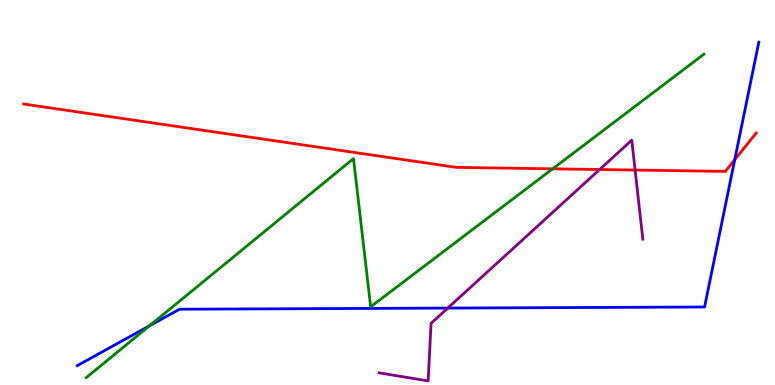[{'lines': ['blue', 'red'], 'intersections': [{'x': 9.48, 'y': 5.85}]}, {'lines': ['green', 'red'], 'intersections': [{'x': 7.13, 'y': 5.62}]}, {'lines': ['purple', 'red'], 'intersections': [{'x': 7.74, 'y': 5.6}, {'x': 8.19, 'y': 5.58}]}, {'lines': ['blue', 'green'], 'intersections': [{'x': 1.93, 'y': 1.54}]}, {'lines': ['blue', 'purple'], 'intersections': [{'x': 5.78, 'y': 2.0}]}, {'lines': ['green', 'purple'], 'intersections': []}]